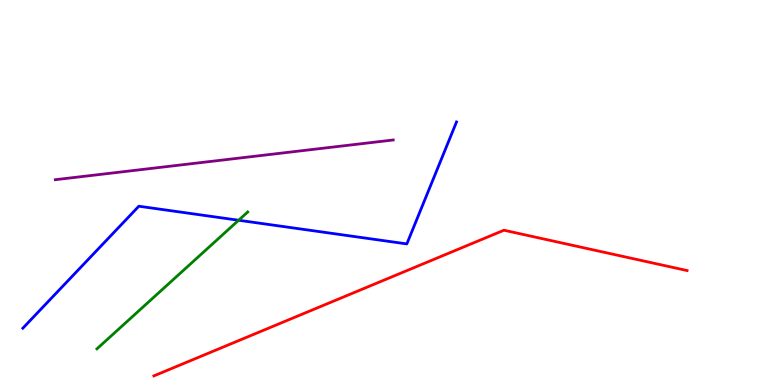[{'lines': ['blue', 'red'], 'intersections': []}, {'lines': ['green', 'red'], 'intersections': []}, {'lines': ['purple', 'red'], 'intersections': []}, {'lines': ['blue', 'green'], 'intersections': [{'x': 3.08, 'y': 4.28}]}, {'lines': ['blue', 'purple'], 'intersections': []}, {'lines': ['green', 'purple'], 'intersections': []}]